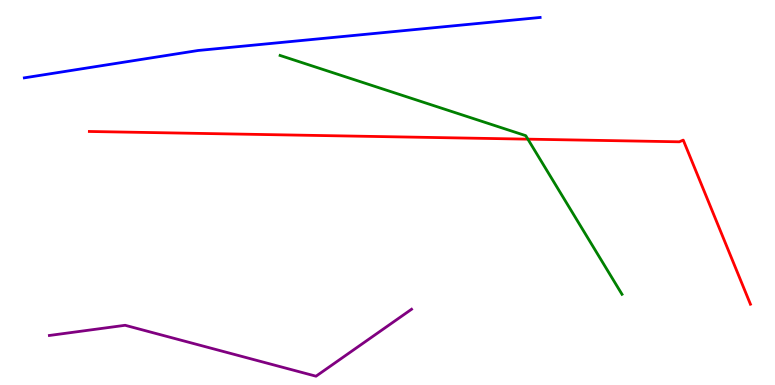[{'lines': ['blue', 'red'], 'intersections': []}, {'lines': ['green', 'red'], 'intersections': [{'x': 6.81, 'y': 6.39}]}, {'lines': ['purple', 'red'], 'intersections': []}, {'lines': ['blue', 'green'], 'intersections': []}, {'lines': ['blue', 'purple'], 'intersections': []}, {'lines': ['green', 'purple'], 'intersections': []}]